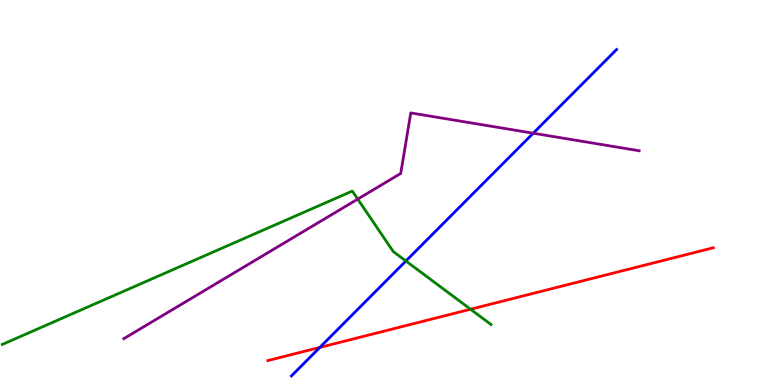[{'lines': ['blue', 'red'], 'intersections': [{'x': 4.13, 'y': 0.976}]}, {'lines': ['green', 'red'], 'intersections': [{'x': 6.07, 'y': 1.97}]}, {'lines': ['purple', 'red'], 'intersections': []}, {'lines': ['blue', 'green'], 'intersections': [{'x': 5.24, 'y': 3.22}]}, {'lines': ['blue', 'purple'], 'intersections': [{'x': 6.88, 'y': 6.54}]}, {'lines': ['green', 'purple'], 'intersections': [{'x': 4.62, 'y': 4.83}]}]